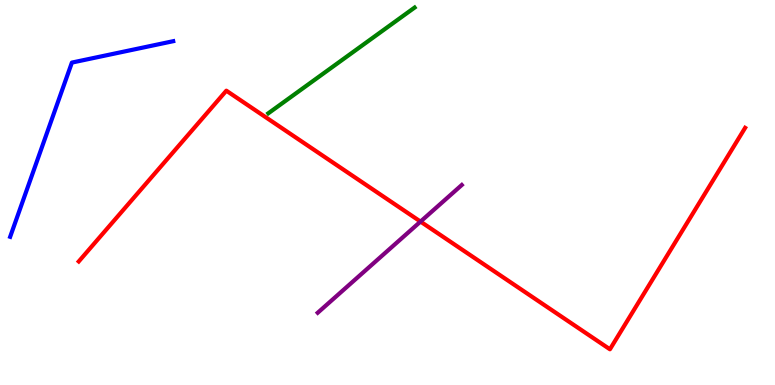[{'lines': ['blue', 'red'], 'intersections': []}, {'lines': ['green', 'red'], 'intersections': []}, {'lines': ['purple', 'red'], 'intersections': [{'x': 5.43, 'y': 4.24}]}, {'lines': ['blue', 'green'], 'intersections': []}, {'lines': ['blue', 'purple'], 'intersections': []}, {'lines': ['green', 'purple'], 'intersections': []}]